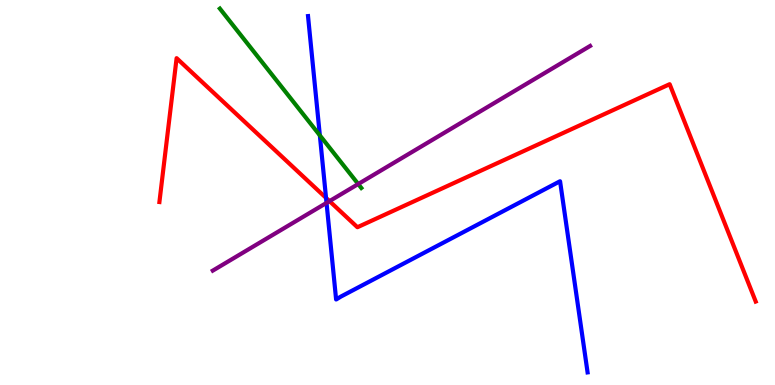[{'lines': ['blue', 'red'], 'intersections': [{'x': 4.21, 'y': 4.86}]}, {'lines': ['green', 'red'], 'intersections': []}, {'lines': ['purple', 'red'], 'intersections': [{'x': 4.25, 'y': 4.78}]}, {'lines': ['blue', 'green'], 'intersections': [{'x': 4.13, 'y': 6.48}]}, {'lines': ['blue', 'purple'], 'intersections': [{'x': 4.21, 'y': 4.73}]}, {'lines': ['green', 'purple'], 'intersections': [{'x': 4.62, 'y': 5.22}]}]